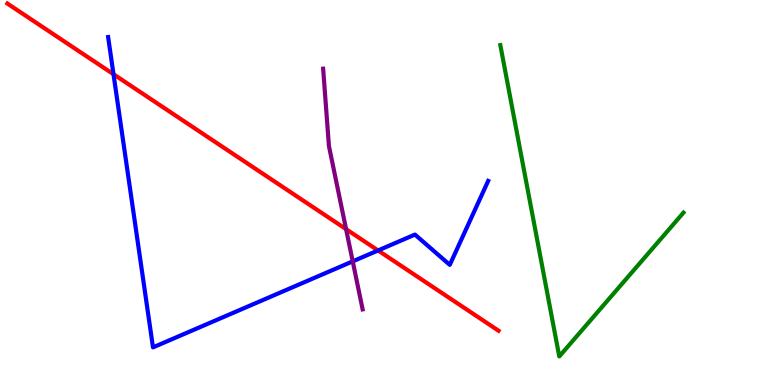[{'lines': ['blue', 'red'], 'intersections': [{'x': 1.46, 'y': 8.07}, {'x': 4.88, 'y': 3.49}]}, {'lines': ['green', 'red'], 'intersections': []}, {'lines': ['purple', 'red'], 'intersections': [{'x': 4.47, 'y': 4.05}]}, {'lines': ['blue', 'green'], 'intersections': []}, {'lines': ['blue', 'purple'], 'intersections': [{'x': 4.55, 'y': 3.21}]}, {'lines': ['green', 'purple'], 'intersections': []}]